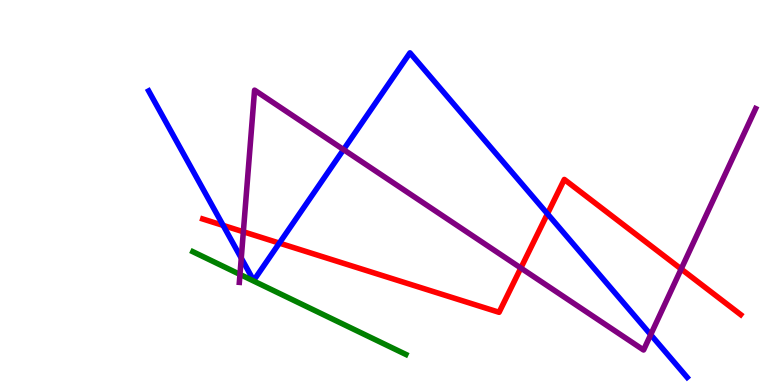[{'lines': ['blue', 'red'], 'intersections': [{'x': 2.88, 'y': 4.15}, {'x': 3.6, 'y': 3.69}, {'x': 7.06, 'y': 4.45}]}, {'lines': ['green', 'red'], 'intersections': []}, {'lines': ['purple', 'red'], 'intersections': [{'x': 3.14, 'y': 3.98}, {'x': 6.72, 'y': 3.04}, {'x': 8.79, 'y': 3.01}]}, {'lines': ['blue', 'green'], 'intersections': []}, {'lines': ['blue', 'purple'], 'intersections': [{'x': 3.11, 'y': 3.3}, {'x': 4.43, 'y': 6.11}, {'x': 8.4, 'y': 1.31}]}, {'lines': ['green', 'purple'], 'intersections': [{'x': 3.1, 'y': 2.87}]}]